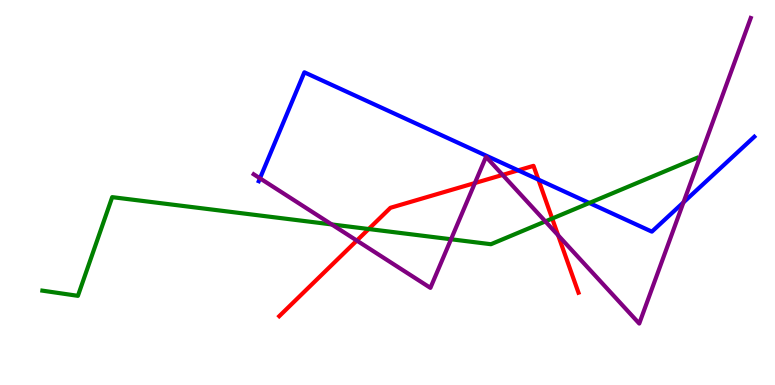[{'lines': ['blue', 'red'], 'intersections': [{'x': 6.69, 'y': 5.58}, {'x': 6.95, 'y': 5.33}]}, {'lines': ['green', 'red'], 'intersections': [{'x': 4.76, 'y': 4.05}, {'x': 7.13, 'y': 4.32}]}, {'lines': ['purple', 'red'], 'intersections': [{'x': 4.6, 'y': 3.75}, {'x': 6.13, 'y': 5.25}, {'x': 6.49, 'y': 5.46}, {'x': 7.2, 'y': 3.89}]}, {'lines': ['blue', 'green'], 'intersections': [{'x': 7.6, 'y': 4.73}]}, {'lines': ['blue', 'purple'], 'intersections': [{'x': 3.35, 'y': 5.37}, {'x': 8.82, 'y': 4.74}]}, {'lines': ['green', 'purple'], 'intersections': [{'x': 4.28, 'y': 4.17}, {'x': 5.82, 'y': 3.79}, {'x': 7.04, 'y': 4.25}]}]